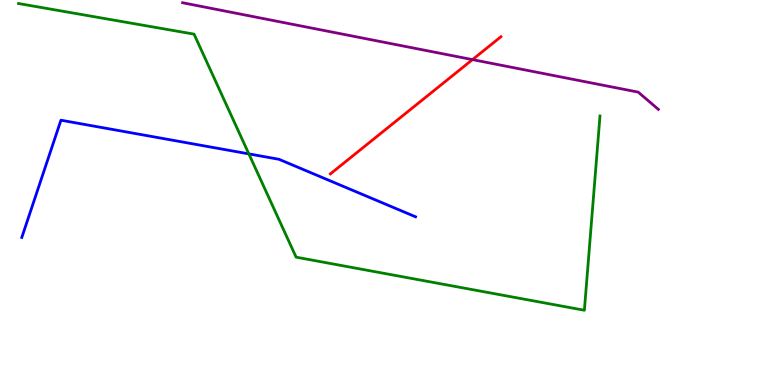[{'lines': ['blue', 'red'], 'intersections': []}, {'lines': ['green', 'red'], 'intersections': []}, {'lines': ['purple', 'red'], 'intersections': [{'x': 6.1, 'y': 8.45}]}, {'lines': ['blue', 'green'], 'intersections': [{'x': 3.21, 'y': 6.0}]}, {'lines': ['blue', 'purple'], 'intersections': []}, {'lines': ['green', 'purple'], 'intersections': []}]